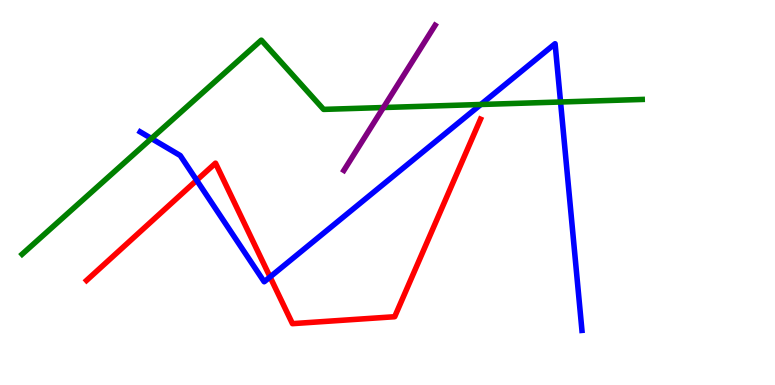[{'lines': ['blue', 'red'], 'intersections': [{'x': 2.54, 'y': 5.32}, {'x': 3.48, 'y': 2.81}]}, {'lines': ['green', 'red'], 'intersections': []}, {'lines': ['purple', 'red'], 'intersections': []}, {'lines': ['blue', 'green'], 'intersections': [{'x': 1.95, 'y': 6.4}, {'x': 6.2, 'y': 7.29}, {'x': 7.23, 'y': 7.35}]}, {'lines': ['blue', 'purple'], 'intersections': []}, {'lines': ['green', 'purple'], 'intersections': [{'x': 4.95, 'y': 7.21}]}]